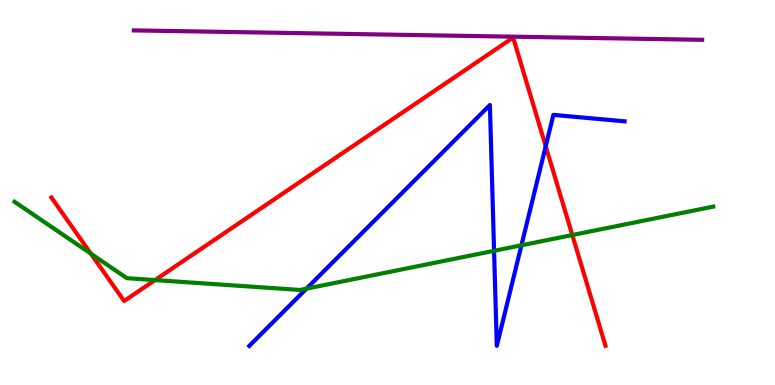[{'lines': ['blue', 'red'], 'intersections': [{'x': 7.04, 'y': 6.2}]}, {'lines': ['green', 'red'], 'intersections': [{'x': 1.17, 'y': 3.41}, {'x': 2.0, 'y': 2.73}, {'x': 7.38, 'y': 3.9}]}, {'lines': ['purple', 'red'], 'intersections': []}, {'lines': ['blue', 'green'], 'intersections': [{'x': 3.95, 'y': 2.5}, {'x': 6.38, 'y': 3.49}, {'x': 6.73, 'y': 3.63}]}, {'lines': ['blue', 'purple'], 'intersections': []}, {'lines': ['green', 'purple'], 'intersections': []}]